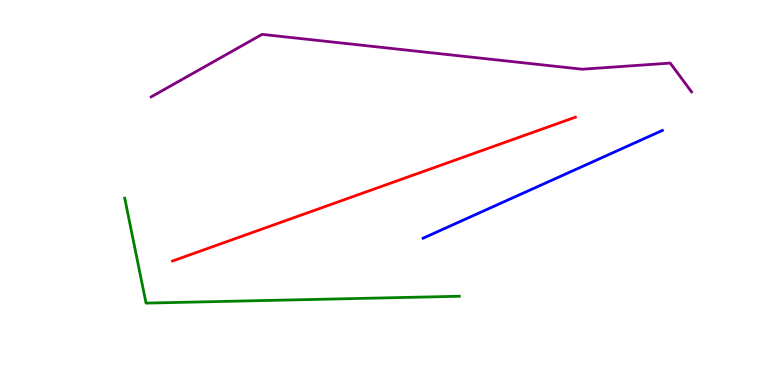[{'lines': ['blue', 'red'], 'intersections': []}, {'lines': ['green', 'red'], 'intersections': []}, {'lines': ['purple', 'red'], 'intersections': []}, {'lines': ['blue', 'green'], 'intersections': []}, {'lines': ['blue', 'purple'], 'intersections': []}, {'lines': ['green', 'purple'], 'intersections': []}]